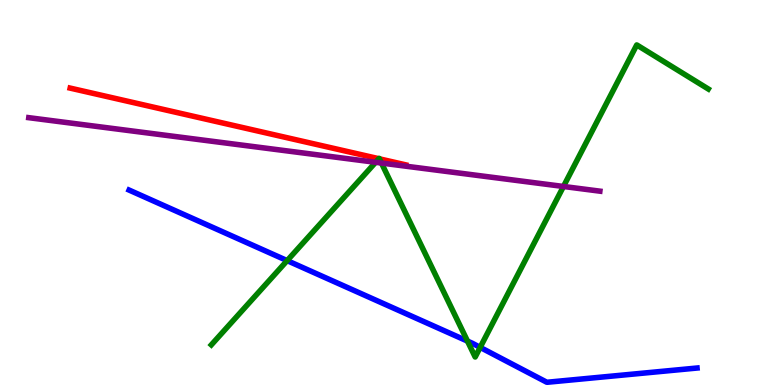[{'lines': ['blue', 'red'], 'intersections': []}, {'lines': ['green', 'red'], 'intersections': [{'x': 4.89, 'y': 5.88}, {'x': 4.9, 'y': 5.87}]}, {'lines': ['purple', 'red'], 'intersections': []}, {'lines': ['blue', 'green'], 'intersections': [{'x': 3.71, 'y': 3.23}, {'x': 6.03, 'y': 1.14}, {'x': 6.2, 'y': 0.977}]}, {'lines': ['blue', 'purple'], 'intersections': []}, {'lines': ['green', 'purple'], 'intersections': [{'x': 4.85, 'y': 5.78}, {'x': 4.92, 'y': 5.76}, {'x': 7.27, 'y': 5.16}]}]